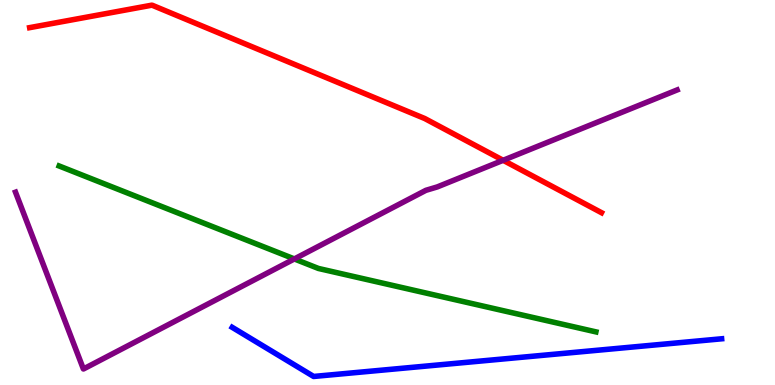[{'lines': ['blue', 'red'], 'intersections': []}, {'lines': ['green', 'red'], 'intersections': []}, {'lines': ['purple', 'red'], 'intersections': [{'x': 6.49, 'y': 5.84}]}, {'lines': ['blue', 'green'], 'intersections': []}, {'lines': ['blue', 'purple'], 'intersections': []}, {'lines': ['green', 'purple'], 'intersections': [{'x': 3.8, 'y': 3.27}]}]